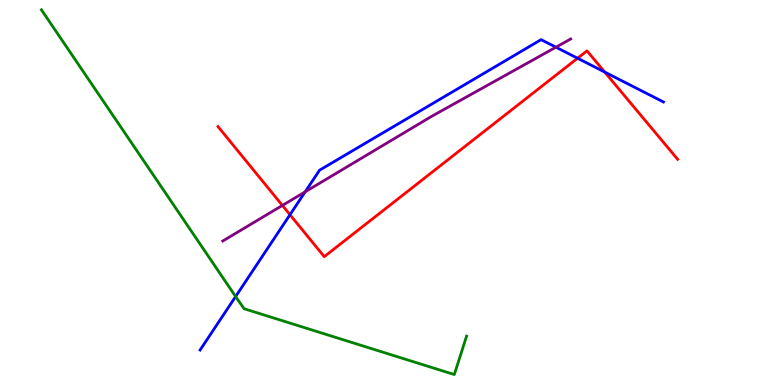[{'lines': ['blue', 'red'], 'intersections': [{'x': 3.74, 'y': 4.42}, {'x': 7.45, 'y': 8.49}, {'x': 7.8, 'y': 8.13}]}, {'lines': ['green', 'red'], 'intersections': []}, {'lines': ['purple', 'red'], 'intersections': [{'x': 3.64, 'y': 4.66}]}, {'lines': ['blue', 'green'], 'intersections': [{'x': 3.04, 'y': 2.3}]}, {'lines': ['blue', 'purple'], 'intersections': [{'x': 3.94, 'y': 5.02}, {'x': 7.17, 'y': 8.77}]}, {'lines': ['green', 'purple'], 'intersections': []}]